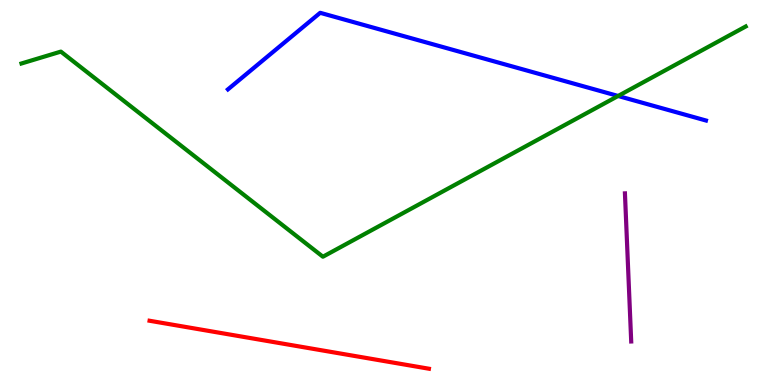[{'lines': ['blue', 'red'], 'intersections': []}, {'lines': ['green', 'red'], 'intersections': []}, {'lines': ['purple', 'red'], 'intersections': []}, {'lines': ['blue', 'green'], 'intersections': [{'x': 7.98, 'y': 7.51}]}, {'lines': ['blue', 'purple'], 'intersections': []}, {'lines': ['green', 'purple'], 'intersections': []}]